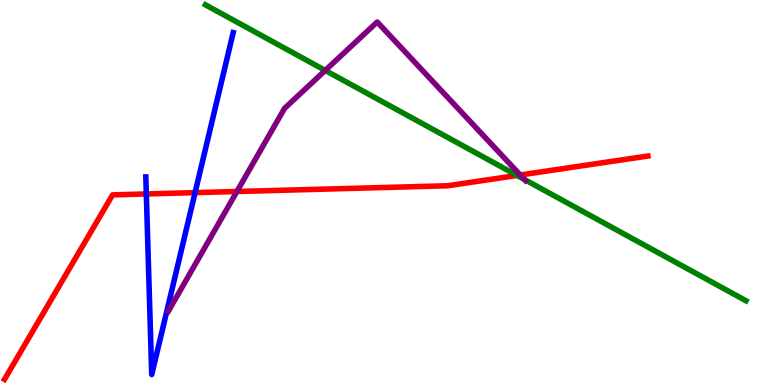[{'lines': ['blue', 'red'], 'intersections': [{'x': 1.89, 'y': 4.96}, {'x': 2.52, 'y': 5.0}]}, {'lines': ['green', 'red'], 'intersections': [{'x': 6.67, 'y': 5.44}]}, {'lines': ['purple', 'red'], 'intersections': [{'x': 3.06, 'y': 5.03}, {'x': 6.71, 'y': 5.45}]}, {'lines': ['blue', 'green'], 'intersections': []}, {'lines': ['blue', 'purple'], 'intersections': []}, {'lines': ['green', 'purple'], 'intersections': [{'x': 4.2, 'y': 8.17}, {'x': 6.77, 'y': 5.34}]}]